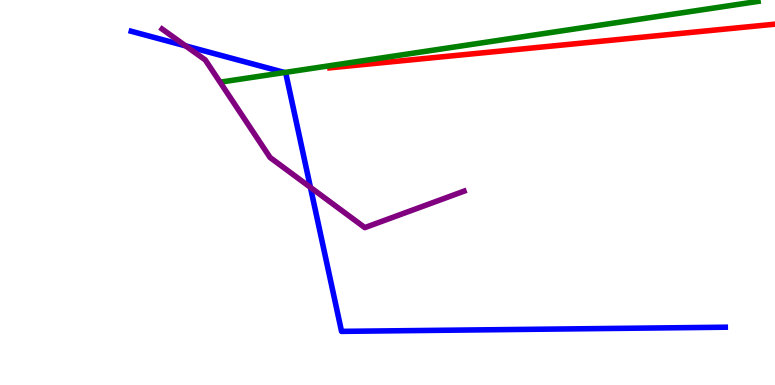[{'lines': ['blue', 'red'], 'intersections': []}, {'lines': ['green', 'red'], 'intersections': []}, {'lines': ['purple', 'red'], 'intersections': []}, {'lines': ['blue', 'green'], 'intersections': [{'x': 3.67, 'y': 8.12}]}, {'lines': ['blue', 'purple'], 'intersections': [{'x': 2.4, 'y': 8.81}, {'x': 4.01, 'y': 5.13}]}, {'lines': ['green', 'purple'], 'intersections': []}]